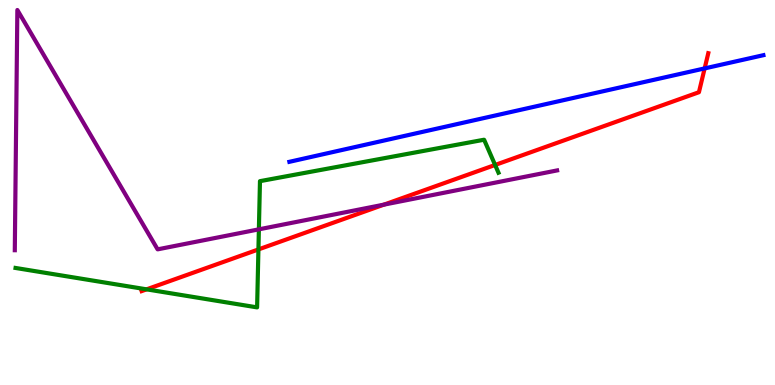[{'lines': ['blue', 'red'], 'intersections': [{'x': 9.09, 'y': 8.22}]}, {'lines': ['green', 'red'], 'intersections': [{'x': 1.89, 'y': 2.48}, {'x': 3.33, 'y': 3.52}, {'x': 6.39, 'y': 5.72}]}, {'lines': ['purple', 'red'], 'intersections': [{'x': 4.95, 'y': 4.68}]}, {'lines': ['blue', 'green'], 'intersections': []}, {'lines': ['blue', 'purple'], 'intersections': []}, {'lines': ['green', 'purple'], 'intersections': [{'x': 3.34, 'y': 4.04}]}]